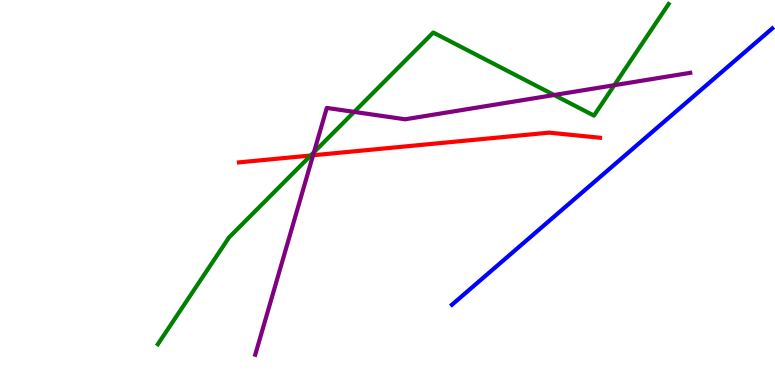[{'lines': ['blue', 'red'], 'intersections': []}, {'lines': ['green', 'red'], 'intersections': [{'x': 4.01, 'y': 5.96}]}, {'lines': ['purple', 'red'], 'intersections': [{'x': 4.04, 'y': 5.97}]}, {'lines': ['blue', 'green'], 'intersections': []}, {'lines': ['blue', 'purple'], 'intersections': []}, {'lines': ['green', 'purple'], 'intersections': [{'x': 4.05, 'y': 6.05}, {'x': 4.57, 'y': 7.09}, {'x': 7.15, 'y': 7.53}, {'x': 7.93, 'y': 7.79}]}]